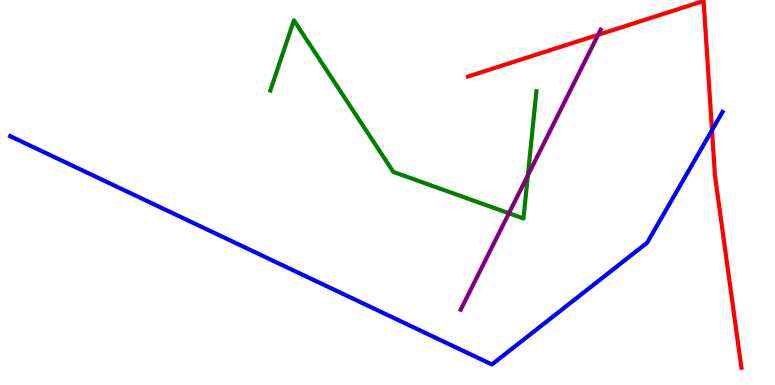[{'lines': ['blue', 'red'], 'intersections': [{'x': 9.19, 'y': 6.62}]}, {'lines': ['green', 'red'], 'intersections': []}, {'lines': ['purple', 'red'], 'intersections': [{'x': 7.72, 'y': 9.1}]}, {'lines': ['blue', 'green'], 'intersections': []}, {'lines': ['blue', 'purple'], 'intersections': []}, {'lines': ['green', 'purple'], 'intersections': [{'x': 6.57, 'y': 4.46}, {'x': 6.81, 'y': 5.45}]}]